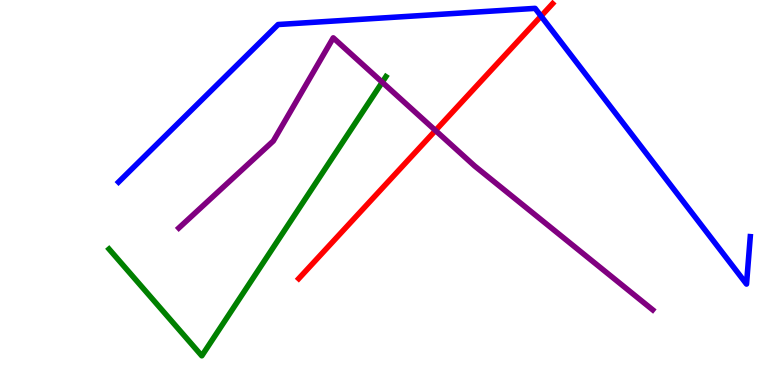[{'lines': ['blue', 'red'], 'intersections': [{'x': 6.98, 'y': 9.58}]}, {'lines': ['green', 'red'], 'intersections': []}, {'lines': ['purple', 'red'], 'intersections': [{'x': 5.62, 'y': 6.61}]}, {'lines': ['blue', 'green'], 'intersections': []}, {'lines': ['blue', 'purple'], 'intersections': []}, {'lines': ['green', 'purple'], 'intersections': [{'x': 4.93, 'y': 7.86}]}]